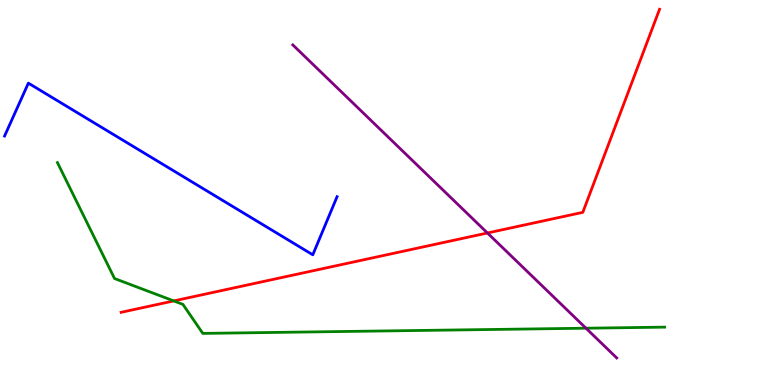[{'lines': ['blue', 'red'], 'intersections': []}, {'lines': ['green', 'red'], 'intersections': [{'x': 2.24, 'y': 2.18}]}, {'lines': ['purple', 'red'], 'intersections': [{'x': 6.29, 'y': 3.95}]}, {'lines': ['blue', 'green'], 'intersections': []}, {'lines': ['blue', 'purple'], 'intersections': []}, {'lines': ['green', 'purple'], 'intersections': [{'x': 7.56, 'y': 1.48}]}]